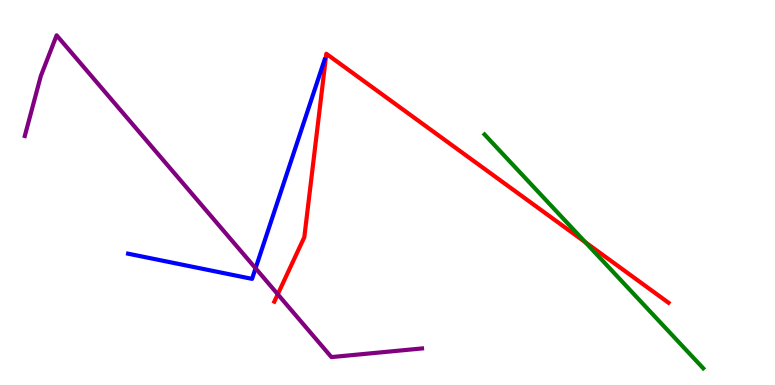[{'lines': ['blue', 'red'], 'intersections': []}, {'lines': ['green', 'red'], 'intersections': [{'x': 7.55, 'y': 3.71}]}, {'lines': ['purple', 'red'], 'intersections': [{'x': 3.58, 'y': 2.36}]}, {'lines': ['blue', 'green'], 'intersections': []}, {'lines': ['blue', 'purple'], 'intersections': [{'x': 3.3, 'y': 3.03}]}, {'lines': ['green', 'purple'], 'intersections': []}]